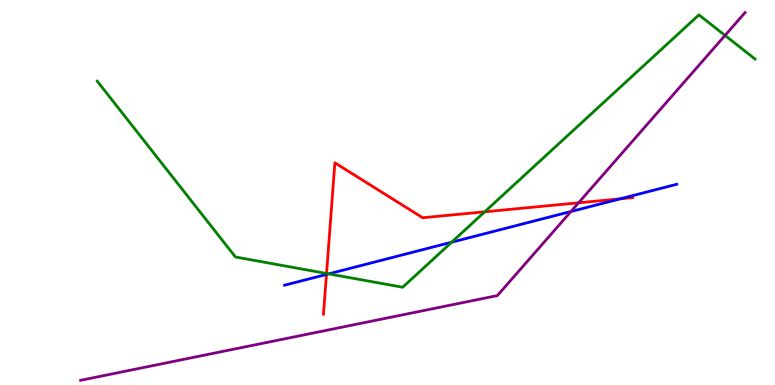[{'lines': ['blue', 'red'], 'intersections': [{'x': 4.21, 'y': 2.87}, {'x': 8.0, 'y': 4.84}]}, {'lines': ['green', 'red'], 'intersections': [{'x': 4.21, 'y': 2.9}, {'x': 6.25, 'y': 4.5}]}, {'lines': ['purple', 'red'], 'intersections': [{'x': 7.47, 'y': 4.73}]}, {'lines': ['blue', 'green'], 'intersections': [{'x': 4.24, 'y': 2.89}, {'x': 5.83, 'y': 3.71}]}, {'lines': ['blue', 'purple'], 'intersections': [{'x': 7.37, 'y': 4.51}]}, {'lines': ['green', 'purple'], 'intersections': [{'x': 9.36, 'y': 9.08}]}]